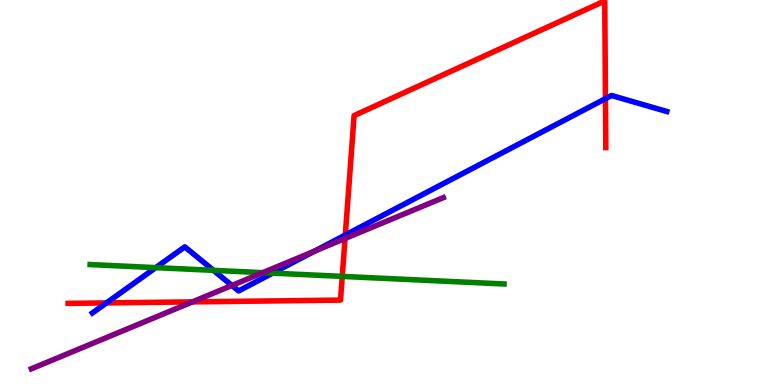[{'lines': ['blue', 'red'], 'intersections': [{'x': 1.37, 'y': 2.13}, {'x': 4.46, 'y': 3.9}, {'x': 7.81, 'y': 7.44}]}, {'lines': ['green', 'red'], 'intersections': [{'x': 4.42, 'y': 2.82}]}, {'lines': ['purple', 'red'], 'intersections': [{'x': 2.48, 'y': 2.16}, {'x': 4.45, 'y': 3.81}]}, {'lines': ['blue', 'green'], 'intersections': [{'x': 2.01, 'y': 3.05}, {'x': 2.75, 'y': 2.98}, {'x': 3.52, 'y': 2.91}]}, {'lines': ['blue', 'purple'], 'intersections': [{'x': 2.99, 'y': 2.59}, {'x': 4.06, 'y': 3.48}]}, {'lines': ['green', 'purple'], 'intersections': [{'x': 3.39, 'y': 2.92}]}]